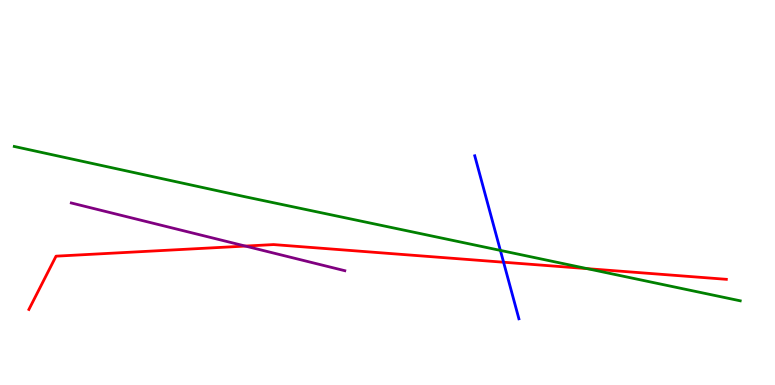[{'lines': ['blue', 'red'], 'intersections': [{'x': 6.5, 'y': 3.19}]}, {'lines': ['green', 'red'], 'intersections': [{'x': 7.58, 'y': 3.02}]}, {'lines': ['purple', 'red'], 'intersections': [{'x': 3.17, 'y': 3.61}]}, {'lines': ['blue', 'green'], 'intersections': [{'x': 6.46, 'y': 3.5}]}, {'lines': ['blue', 'purple'], 'intersections': []}, {'lines': ['green', 'purple'], 'intersections': []}]